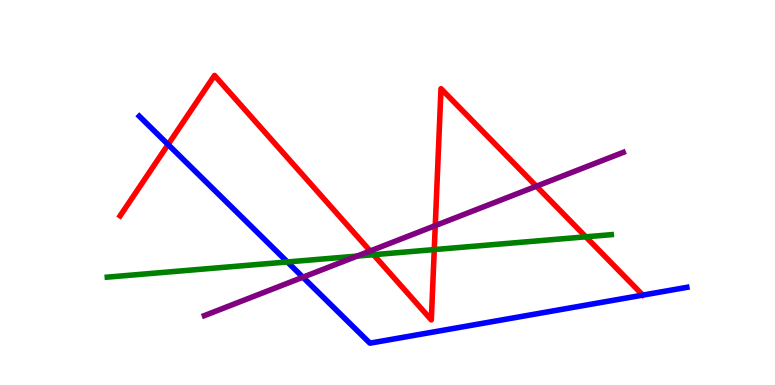[{'lines': ['blue', 'red'], 'intersections': [{'x': 2.17, 'y': 6.25}]}, {'lines': ['green', 'red'], 'intersections': [{'x': 4.82, 'y': 3.38}, {'x': 5.6, 'y': 3.52}, {'x': 7.56, 'y': 3.85}]}, {'lines': ['purple', 'red'], 'intersections': [{'x': 4.78, 'y': 3.48}, {'x': 5.62, 'y': 4.14}, {'x': 6.92, 'y': 5.16}]}, {'lines': ['blue', 'green'], 'intersections': [{'x': 3.71, 'y': 3.2}]}, {'lines': ['blue', 'purple'], 'intersections': [{'x': 3.91, 'y': 2.8}]}, {'lines': ['green', 'purple'], 'intersections': [{'x': 4.61, 'y': 3.35}]}]